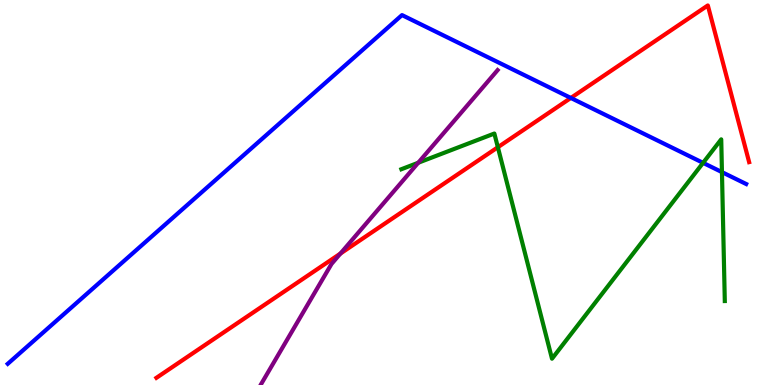[{'lines': ['blue', 'red'], 'intersections': [{'x': 7.37, 'y': 7.46}]}, {'lines': ['green', 'red'], 'intersections': [{'x': 6.42, 'y': 6.18}]}, {'lines': ['purple', 'red'], 'intersections': [{'x': 4.39, 'y': 3.41}]}, {'lines': ['blue', 'green'], 'intersections': [{'x': 9.07, 'y': 5.77}, {'x': 9.32, 'y': 5.53}]}, {'lines': ['blue', 'purple'], 'intersections': []}, {'lines': ['green', 'purple'], 'intersections': [{'x': 5.4, 'y': 5.77}]}]